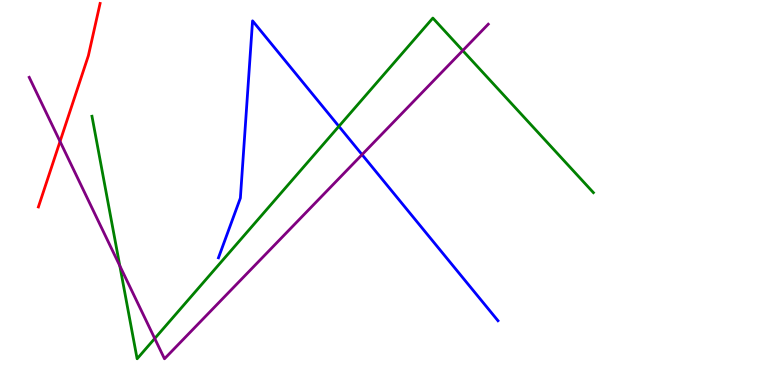[{'lines': ['blue', 'red'], 'intersections': []}, {'lines': ['green', 'red'], 'intersections': []}, {'lines': ['purple', 'red'], 'intersections': [{'x': 0.775, 'y': 6.33}]}, {'lines': ['blue', 'green'], 'intersections': [{'x': 4.37, 'y': 6.72}]}, {'lines': ['blue', 'purple'], 'intersections': [{'x': 4.67, 'y': 5.98}]}, {'lines': ['green', 'purple'], 'intersections': [{'x': 1.55, 'y': 3.1}, {'x': 2.0, 'y': 1.21}, {'x': 5.97, 'y': 8.69}]}]